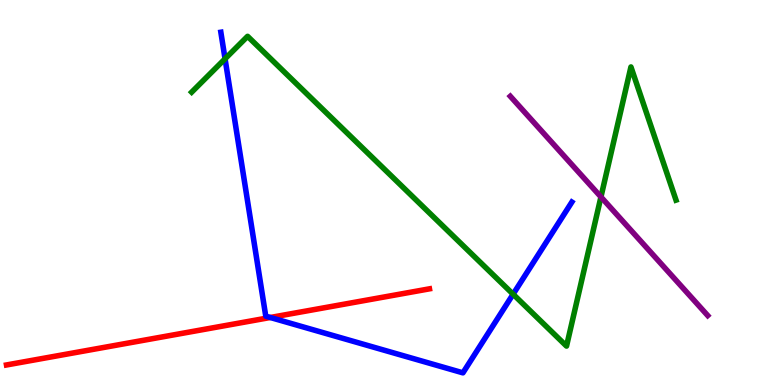[{'lines': ['blue', 'red'], 'intersections': [{'x': 3.49, 'y': 1.75}]}, {'lines': ['green', 'red'], 'intersections': []}, {'lines': ['purple', 'red'], 'intersections': []}, {'lines': ['blue', 'green'], 'intersections': [{'x': 2.9, 'y': 8.47}, {'x': 6.62, 'y': 2.36}]}, {'lines': ['blue', 'purple'], 'intersections': []}, {'lines': ['green', 'purple'], 'intersections': [{'x': 7.75, 'y': 4.88}]}]